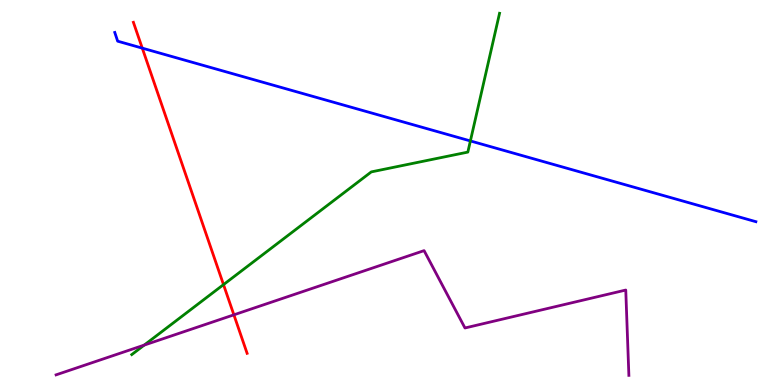[{'lines': ['blue', 'red'], 'intersections': [{'x': 1.84, 'y': 8.75}]}, {'lines': ['green', 'red'], 'intersections': [{'x': 2.88, 'y': 2.61}]}, {'lines': ['purple', 'red'], 'intersections': [{'x': 3.02, 'y': 1.82}]}, {'lines': ['blue', 'green'], 'intersections': [{'x': 6.07, 'y': 6.34}]}, {'lines': ['blue', 'purple'], 'intersections': []}, {'lines': ['green', 'purple'], 'intersections': [{'x': 1.86, 'y': 1.04}]}]